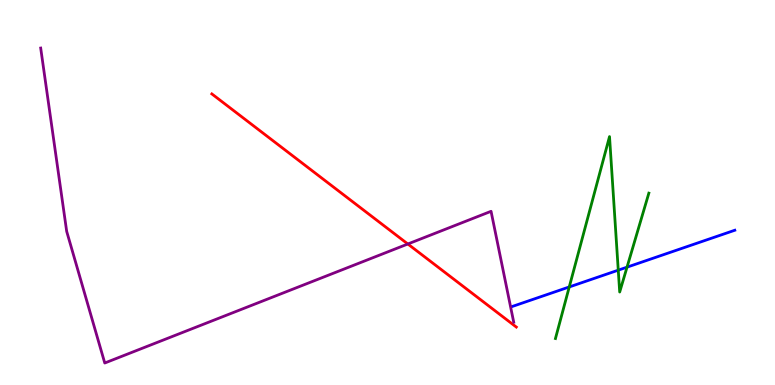[{'lines': ['blue', 'red'], 'intersections': []}, {'lines': ['green', 'red'], 'intersections': []}, {'lines': ['purple', 'red'], 'intersections': [{'x': 5.26, 'y': 3.66}]}, {'lines': ['blue', 'green'], 'intersections': [{'x': 7.35, 'y': 2.55}, {'x': 7.98, 'y': 2.98}, {'x': 8.09, 'y': 3.06}]}, {'lines': ['blue', 'purple'], 'intersections': []}, {'lines': ['green', 'purple'], 'intersections': []}]